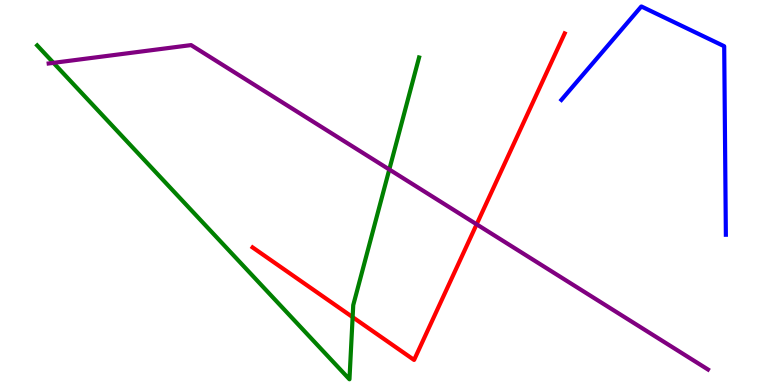[{'lines': ['blue', 'red'], 'intersections': []}, {'lines': ['green', 'red'], 'intersections': [{'x': 4.55, 'y': 1.76}]}, {'lines': ['purple', 'red'], 'intersections': [{'x': 6.15, 'y': 4.17}]}, {'lines': ['blue', 'green'], 'intersections': []}, {'lines': ['blue', 'purple'], 'intersections': []}, {'lines': ['green', 'purple'], 'intersections': [{'x': 0.69, 'y': 8.37}, {'x': 5.02, 'y': 5.6}]}]